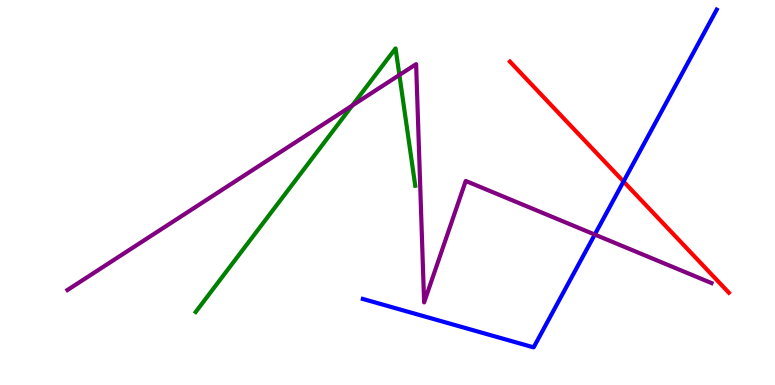[{'lines': ['blue', 'red'], 'intersections': [{'x': 8.05, 'y': 5.29}]}, {'lines': ['green', 'red'], 'intersections': []}, {'lines': ['purple', 'red'], 'intersections': []}, {'lines': ['blue', 'green'], 'intersections': []}, {'lines': ['blue', 'purple'], 'intersections': [{'x': 7.67, 'y': 3.91}]}, {'lines': ['green', 'purple'], 'intersections': [{'x': 4.55, 'y': 7.26}, {'x': 5.15, 'y': 8.05}]}]